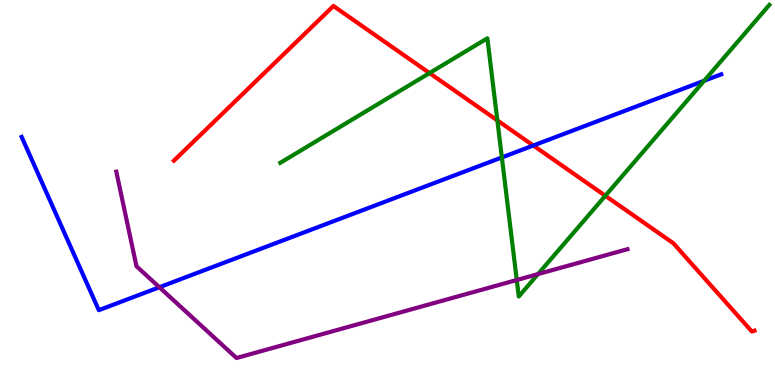[{'lines': ['blue', 'red'], 'intersections': [{'x': 6.88, 'y': 6.22}]}, {'lines': ['green', 'red'], 'intersections': [{'x': 5.54, 'y': 8.1}, {'x': 6.42, 'y': 6.87}, {'x': 7.81, 'y': 4.92}]}, {'lines': ['purple', 'red'], 'intersections': []}, {'lines': ['blue', 'green'], 'intersections': [{'x': 6.48, 'y': 5.91}, {'x': 9.09, 'y': 7.9}]}, {'lines': ['blue', 'purple'], 'intersections': [{'x': 2.06, 'y': 2.54}]}, {'lines': ['green', 'purple'], 'intersections': [{'x': 6.67, 'y': 2.73}, {'x': 6.94, 'y': 2.88}]}]